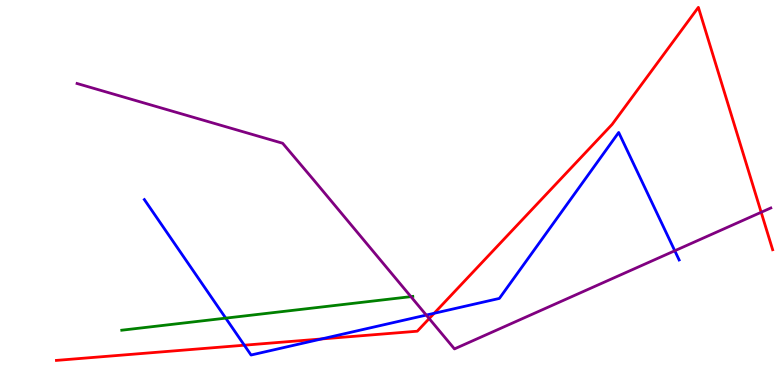[{'lines': ['blue', 'red'], 'intersections': [{'x': 3.15, 'y': 1.03}, {'x': 4.15, 'y': 1.2}, {'x': 5.6, 'y': 1.86}]}, {'lines': ['green', 'red'], 'intersections': []}, {'lines': ['purple', 'red'], 'intersections': [{'x': 5.54, 'y': 1.73}, {'x': 9.82, 'y': 4.49}]}, {'lines': ['blue', 'green'], 'intersections': [{'x': 2.91, 'y': 1.74}]}, {'lines': ['blue', 'purple'], 'intersections': [{'x': 5.5, 'y': 1.82}, {'x': 8.71, 'y': 3.49}]}, {'lines': ['green', 'purple'], 'intersections': [{'x': 5.3, 'y': 2.3}]}]